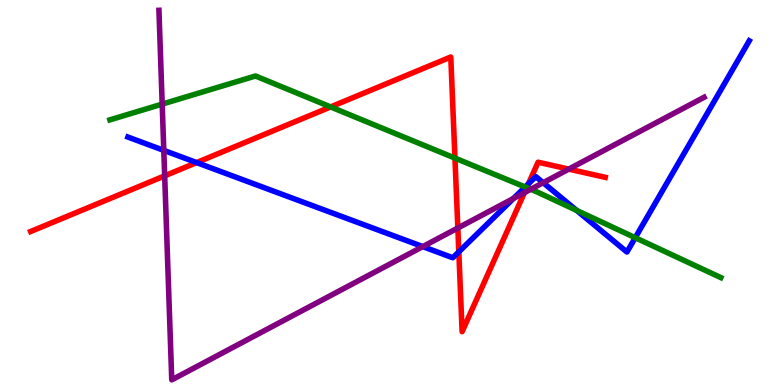[{'lines': ['blue', 'red'], 'intersections': [{'x': 2.54, 'y': 5.78}, {'x': 5.92, 'y': 3.46}, {'x': 6.82, 'y': 5.22}]}, {'lines': ['green', 'red'], 'intersections': [{'x': 4.27, 'y': 7.22}, {'x': 5.87, 'y': 5.89}, {'x': 6.8, 'y': 5.13}]}, {'lines': ['purple', 'red'], 'intersections': [{'x': 2.12, 'y': 5.43}, {'x': 5.91, 'y': 4.08}, {'x': 6.77, 'y': 5.0}, {'x': 7.34, 'y': 5.61}]}, {'lines': ['blue', 'green'], 'intersections': [{'x': 6.78, 'y': 5.14}, {'x': 7.44, 'y': 4.54}, {'x': 8.2, 'y': 3.83}]}, {'lines': ['blue', 'purple'], 'intersections': [{'x': 2.11, 'y': 6.09}, {'x': 5.46, 'y': 3.59}, {'x': 6.63, 'y': 4.84}, {'x': 7.01, 'y': 5.25}]}, {'lines': ['green', 'purple'], 'intersections': [{'x': 2.09, 'y': 7.3}, {'x': 6.85, 'y': 5.08}]}]